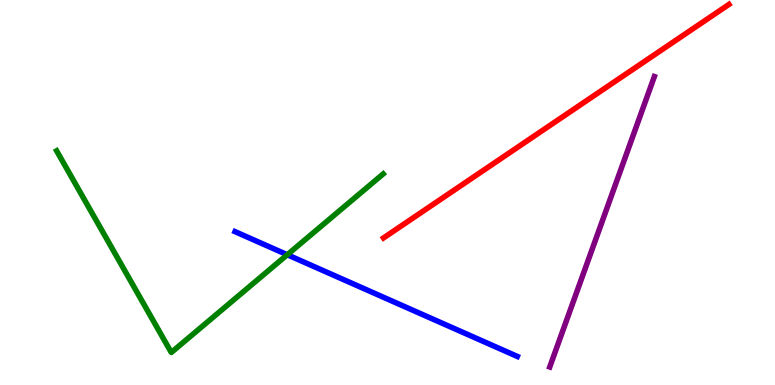[{'lines': ['blue', 'red'], 'intersections': []}, {'lines': ['green', 'red'], 'intersections': []}, {'lines': ['purple', 'red'], 'intersections': []}, {'lines': ['blue', 'green'], 'intersections': [{'x': 3.71, 'y': 3.38}]}, {'lines': ['blue', 'purple'], 'intersections': []}, {'lines': ['green', 'purple'], 'intersections': []}]